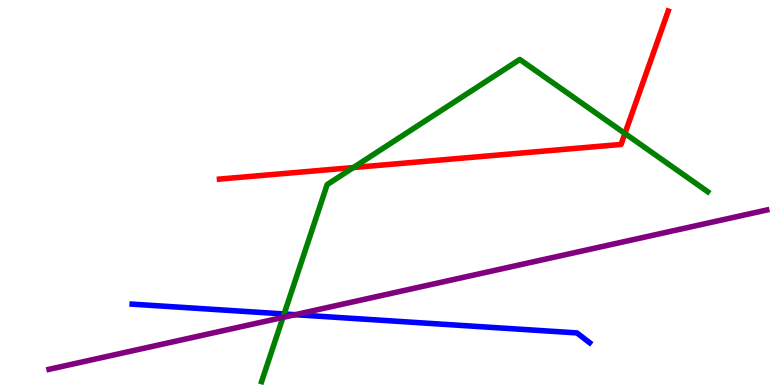[{'lines': ['blue', 'red'], 'intersections': []}, {'lines': ['green', 'red'], 'intersections': [{'x': 4.56, 'y': 5.65}, {'x': 8.06, 'y': 6.53}]}, {'lines': ['purple', 'red'], 'intersections': []}, {'lines': ['blue', 'green'], 'intersections': [{'x': 3.67, 'y': 1.84}]}, {'lines': ['blue', 'purple'], 'intersections': [{'x': 3.81, 'y': 1.83}]}, {'lines': ['green', 'purple'], 'intersections': [{'x': 3.65, 'y': 1.76}]}]